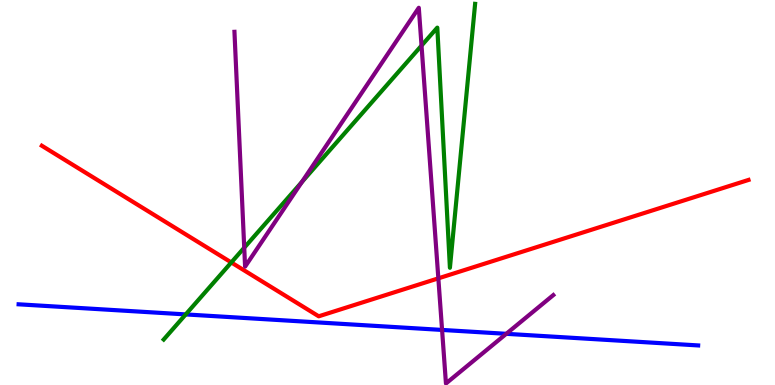[{'lines': ['blue', 'red'], 'intersections': []}, {'lines': ['green', 'red'], 'intersections': [{'x': 2.98, 'y': 3.18}]}, {'lines': ['purple', 'red'], 'intersections': [{'x': 5.66, 'y': 2.77}]}, {'lines': ['blue', 'green'], 'intersections': [{'x': 2.4, 'y': 1.83}]}, {'lines': ['blue', 'purple'], 'intersections': [{'x': 5.7, 'y': 1.43}, {'x': 6.53, 'y': 1.33}]}, {'lines': ['green', 'purple'], 'intersections': [{'x': 3.15, 'y': 3.57}, {'x': 3.9, 'y': 5.27}, {'x': 5.44, 'y': 8.82}]}]